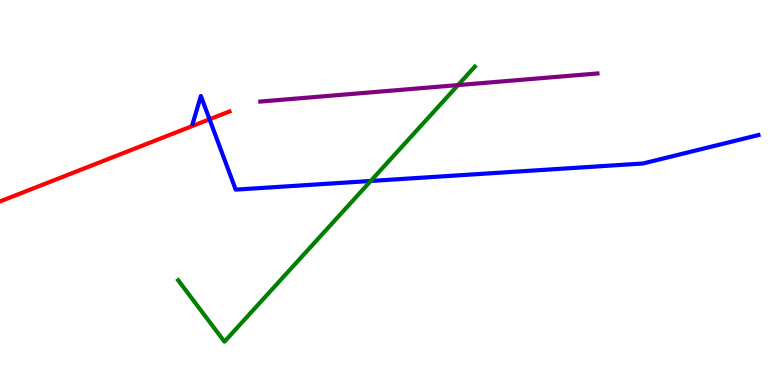[{'lines': ['blue', 'red'], 'intersections': [{'x': 2.7, 'y': 6.9}]}, {'lines': ['green', 'red'], 'intersections': []}, {'lines': ['purple', 'red'], 'intersections': []}, {'lines': ['blue', 'green'], 'intersections': [{'x': 4.78, 'y': 5.3}]}, {'lines': ['blue', 'purple'], 'intersections': []}, {'lines': ['green', 'purple'], 'intersections': [{'x': 5.91, 'y': 7.79}]}]